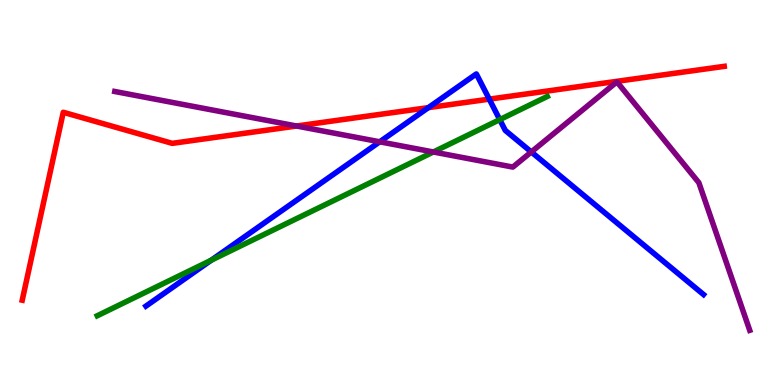[{'lines': ['blue', 'red'], 'intersections': [{'x': 5.53, 'y': 7.2}, {'x': 6.31, 'y': 7.43}]}, {'lines': ['green', 'red'], 'intersections': []}, {'lines': ['purple', 'red'], 'intersections': [{'x': 3.83, 'y': 6.73}]}, {'lines': ['blue', 'green'], 'intersections': [{'x': 2.73, 'y': 3.24}, {'x': 6.45, 'y': 6.89}]}, {'lines': ['blue', 'purple'], 'intersections': [{'x': 4.9, 'y': 6.32}, {'x': 6.86, 'y': 6.05}]}, {'lines': ['green', 'purple'], 'intersections': [{'x': 5.59, 'y': 6.05}]}]